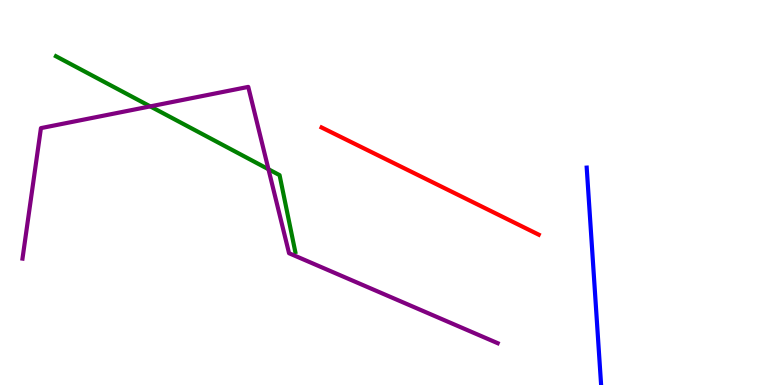[{'lines': ['blue', 'red'], 'intersections': []}, {'lines': ['green', 'red'], 'intersections': []}, {'lines': ['purple', 'red'], 'intersections': []}, {'lines': ['blue', 'green'], 'intersections': []}, {'lines': ['blue', 'purple'], 'intersections': []}, {'lines': ['green', 'purple'], 'intersections': [{'x': 1.94, 'y': 7.24}, {'x': 3.46, 'y': 5.6}]}]